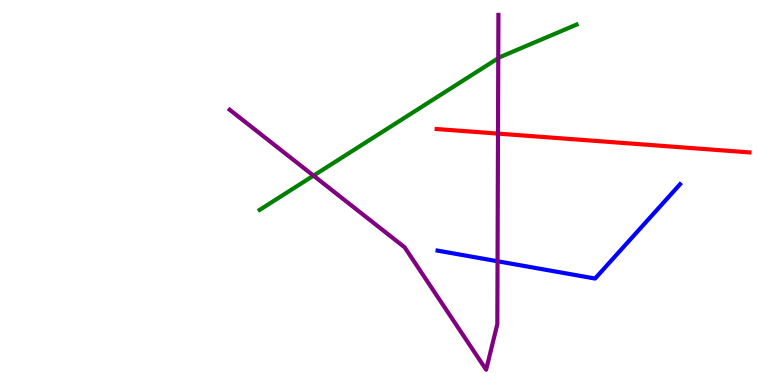[{'lines': ['blue', 'red'], 'intersections': []}, {'lines': ['green', 'red'], 'intersections': []}, {'lines': ['purple', 'red'], 'intersections': [{'x': 6.43, 'y': 6.53}]}, {'lines': ['blue', 'green'], 'intersections': []}, {'lines': ['blue', 'purple'], 'intersections': [{'x': 6.42, 'y': 3.21}]}, {'lines': ['green', 'purple'], 'intersections': [{'x': 4.05, 'y': 5.44}, {'x': 6.43, 'y': 8.49}]}]